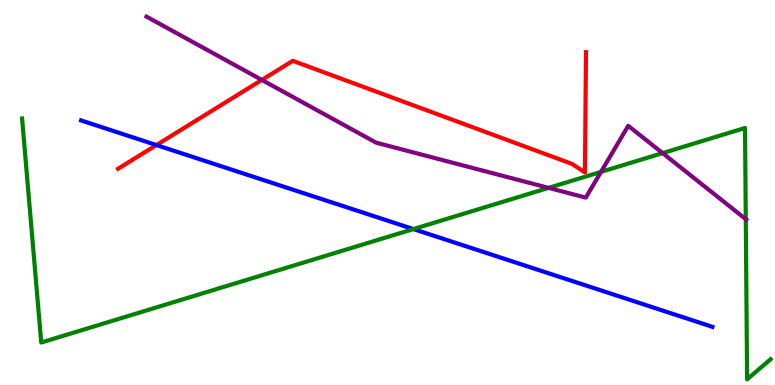[{'lines': ['blue', 'red'], 'intersections': [{'x': 2.02, 'y': 6.23}]}, {'lines': ['green', 'red'], 'intersections': []}, {'lines': ['purple', 'red'], 'intersections': [{'x': 3.38, 'y': 7.92}]}, {'lines': ['blue', 'green'], 'intersections': [{'x': 5.33, 'y': 4.05}]}, {'lines': ['blue', 'purple'], 'intersections': []}, {'lines': ['green', 'purple'], 'intersections': [{'x': 7.08, 'y': 5.12}, {'x': 7.75, 'y': 5.54}, {'x': 8.55, 'y': 6.02}, {'x': 9.62, 'y': 4.31}]}]